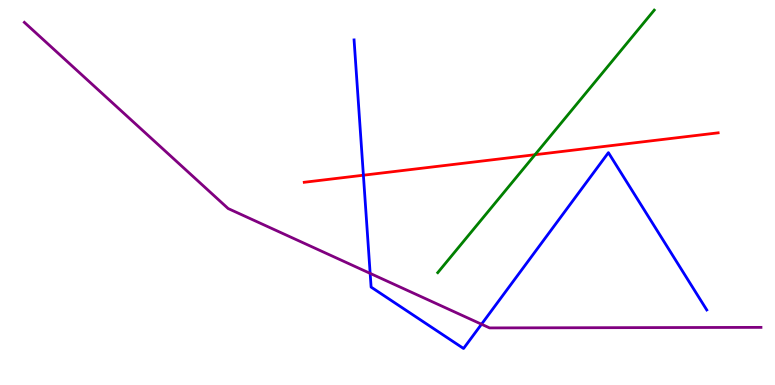[{'lines': ['blue', 'red'], 'intersections': [{'x': 4.69, 'y': 5.45}]}, {'lines': ['green', 'red'], 'intersections': [{'x': 6.9, 'y': 5.98}]}, {'lines': ['purple', 'red'], 'intersections': []}, {'lines': ['blue', 'green'], 'intersections': []}, {'lines': ['blue', 'purple'], 'intersections': [{'x': 4.78, 'y': 2.9}, {'x': 6.21, 'y': 1.58}]}, {'lines': ['green', 'purple'], 'intersections': []}]